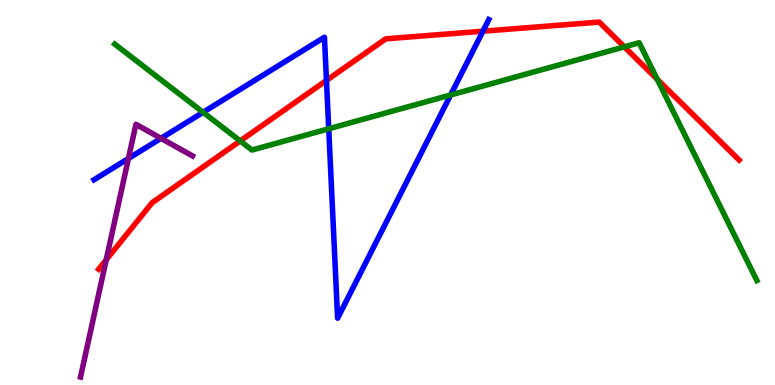[{'lines': ['blue', 'red'], 'intersections': [{'x': 4.21, 'y': 7.91}, {'x': 6.23, 'y': 9.19}]}, {'lines': ['green', 'red'], 'intersections': [{'x': 3.1, 'y': 6.34}, {'x': 8.06, 'y': 8.78}, {'x': 8.48, 'y': 7.94}]}, {'lines': ['purple', 'red'], 'intersections': [{'x': 1.37, 'y': 3.25}]}, {'lines': ['blue', 'green'], 'intersections': [{'x': 2.62, 'y': 7.08}, {'x': 4.24, 'y': 6.66}, {'x': 5.81, 'y': 7.53}]}, {'lines': ['blue', 'purple'], 'intersections': [{'x': 1.66, 'y': 5.88}, {'x': 2.08, 'y': 6.41}]}, {'lines': ['green', 'purple'], 'intersections': []}]